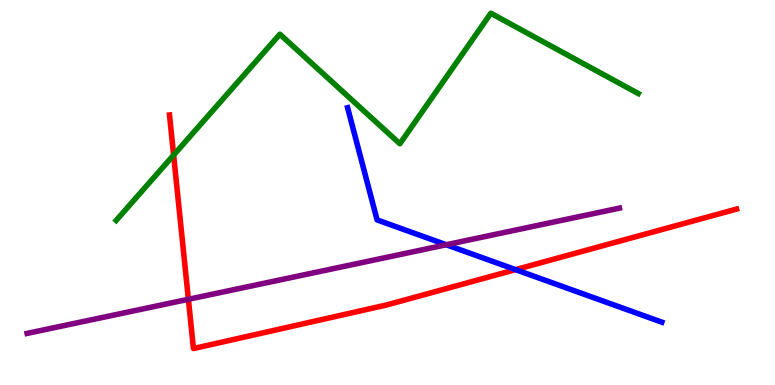[{'lines': ['blue', 'red'], 'intersections': [{'x': 6.65, 'y': 3.0}]}, {'lines': ['green', 'red'], 'intersections': [{'x': 2.24, 'y': 5.97}]}, {'lines': ['purple', 'red'], 'intersections': [{'x': 2.43, 'y': 2.23}]}, {'lines': ['blue', 'green'], 'intersections': []}, {'lines': ['blue', 'purple'], 'intersections': [{'x': 5.76, 'y': 3.64}]}, {'lines': ['green', 'purple'], 'intersections': []}]